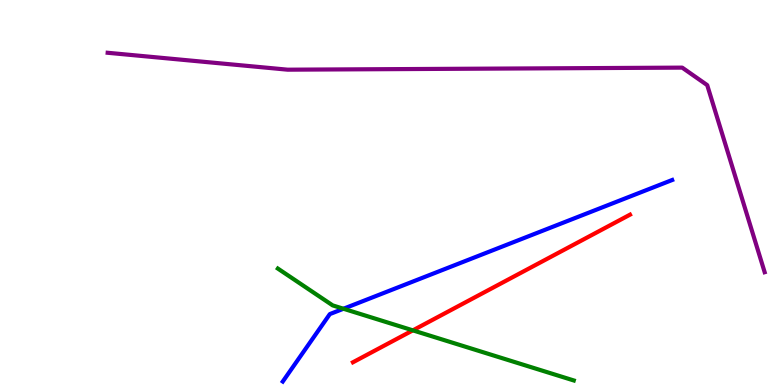[{'lines': ['blue', 'red'], 'intersections': []}, {'lines': ['green', 'red'], 'intersections': [{'x': 5.33, 'y': 1.42}]}, {'lines': ['purple', 'red'], 'intersections': []}, {'lines': ['blue', 'green'], 'intersections': [{'x': 4.43, 'y': 1.98}]}, {'lines': ['blue', 'purple'], 'intersections': []}, {'lines': ['green', 'purple'], 'intersections': []}]